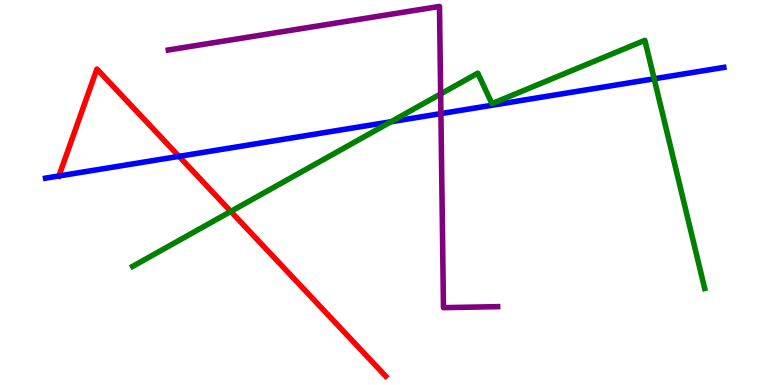[{'lines': ['blue', 'red'], 'intersections': [{'x': 0.76, 'y': 5.43}, {'x': 2.31, 'y': 5.94}]}, {'lines': ['green', 'red'], 'intersections': [{'x': 2.98, 'y': 4.51}]}, {'lines': ['purple', 'red'], 'intersections': []}, {'lines': ['blue', 'green'], 'intersections': [{'x': 5.05, 'y': 6.84}, {'x': 8.44, 'y': 7.95}]}, {'lines': ['blue', 'purple'], 'intersections': [{'x': 5.69, 'y': 7.05}]}, {'lines': ['green', 'purple'], 'intersections': [{'x': 5.69, 'y': 7.56}]}]